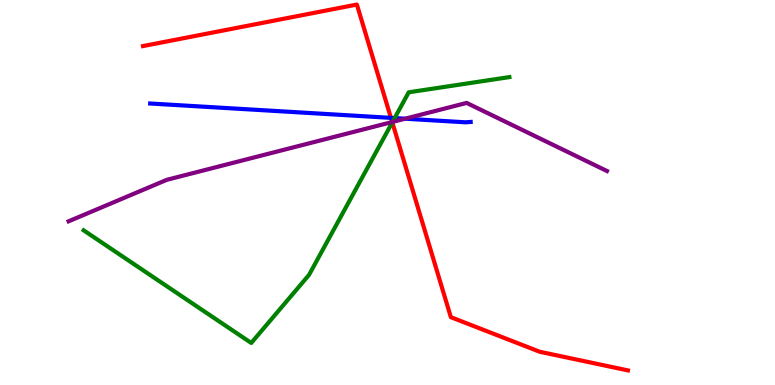[{'lines': ['blue', 'red'], 'intersections': [{'x': 5.04, 'y': 6.94}]}, {'lines': ['green', 'red'], 'intersections': [{'x': 5.06, 'y': 6.82}]}, {'lines': ['purple', 'red'], 'intersections': [{'x': 5.06, 'y': 6.83}]}, {'lines': ['blue', 'green'], 'intersections': [{'x': 5.09, 'y': 6.93}]}, {'lines': ['blue', 'purple'], 'intersections': [{'x': 5.23, 'y': 6.92}]}, {'lines': ['green', 'purple'], 'intersections': [{'x': 5.07, 'y': 6.83}]}]